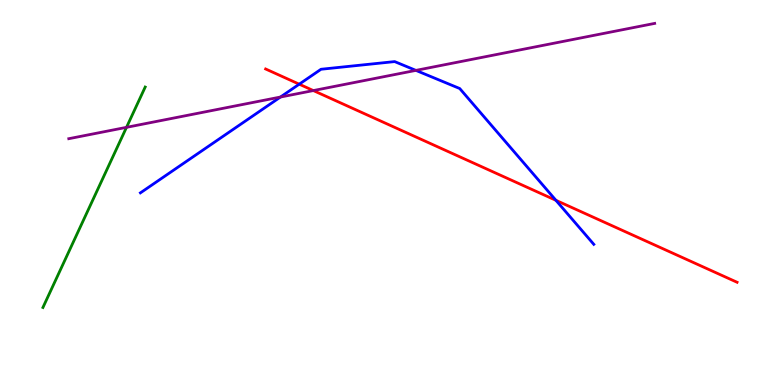[{'lines': ['blue', 'red'], 'intersections': [{'x': 3.86, 'y': 7.81}, {'x': 7.17, 'y': 4.8}]}, {'lines': ['green', 'red'], 'intersections': []}, {'lines': ['purple', 'red'], 'intersections': [{'x': 4.04, 'y': 7.65}]}, {'lines': ['blue', 'green'], 'intersections': []}, {'lines': ['blue', 'purple'], 'intersections': [{'x': 3.62, 'y': 7.48}, {'x': 5.37, 'y': 8.17}]}, {'lines': ['green', 'purple'], 'intersections': [{'x': 1.63, 'y': 6.69}]}]